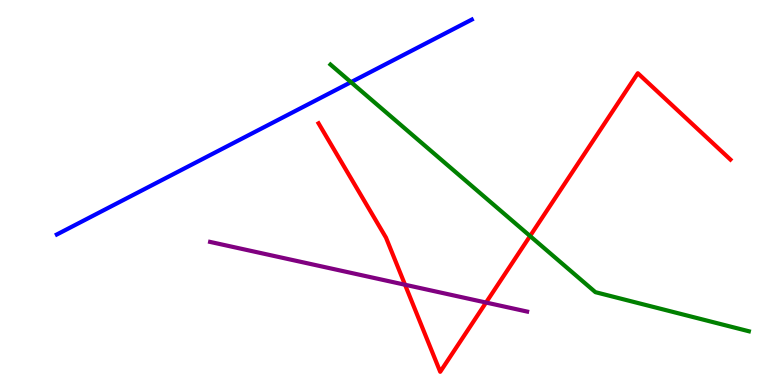[{'lines': ['blue', 'red'], 'intersections': []}, {'lines': ['green', 'red'], 'intersections': [{'x': 6.84, 'y': 3.87}]}, {'lines': ['purple', 'red'], 'intersections': [{'x': 5.23, 'y': 2.6}, {'x': 6.27, 'y': 2.14}]}, {'lines': ['blue', 'green'], 'intersections': [{'x': 4.53, 'y': 7.87}]}, {'lines': ['blue', 'purple'], 'intersections': []}, {'lines': ['green', 'purple'], 'intersections': []}]